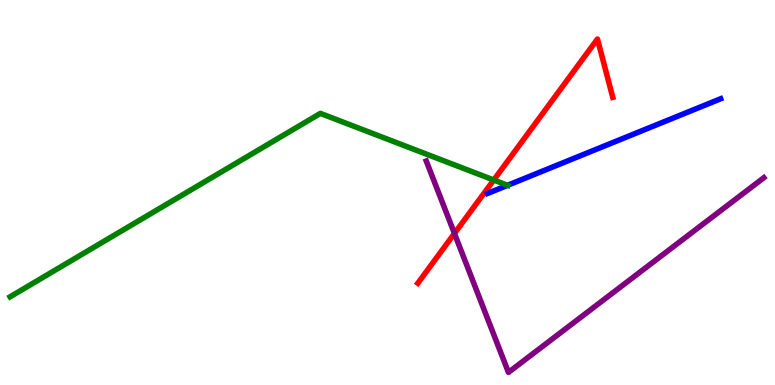[{'lines': ['blue', 'red'], 'intersections': []}, {'lines': ['green', 'red'], 'intersections': [{'x': 6.37, 'y': 5.32}]}, {'lines': ['purple', 'red'], 'intersections': [{'x': 5.86, 'y': 3.94}]}, {'lines': ['blue', 'green'], 'intersections': [{'x': 6.55, 'y': 5.19}]}, {'lines': ['blue', 'purple'], 'intersections': []}, {'lines': ['green', 'purple'], 'intersections': []}]